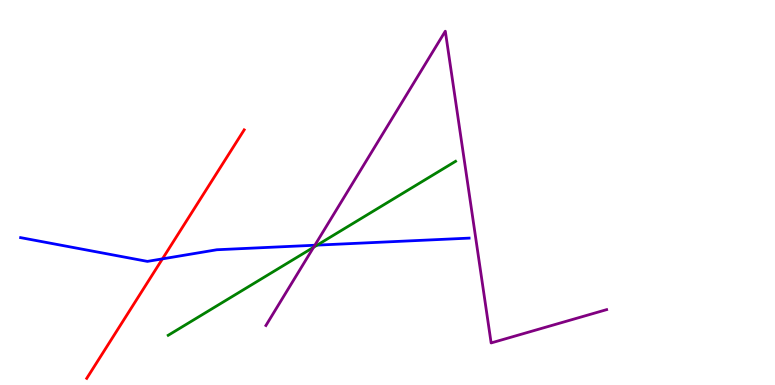[{'lines': ['blue', 'red'], 'intersections': [{'x': 2.1, 'y': 3.28}]}, {'lines': ['green', 'red'], 'intersections': []}, {'lines': ['purple', 'red'], 'intersections': []}, {'lines': ['blue', 'green'], 'intersections': [{'x': 4.09, 'y': 3.63}]}, {'lines': ['blue', 'purple'], 'intersections': [{'x': 4.06, 'y': 3.63}]}, {'lines': ['green', 'purple'], 'intersections': [{'x': 4.05, 'y': 3.58}]}]